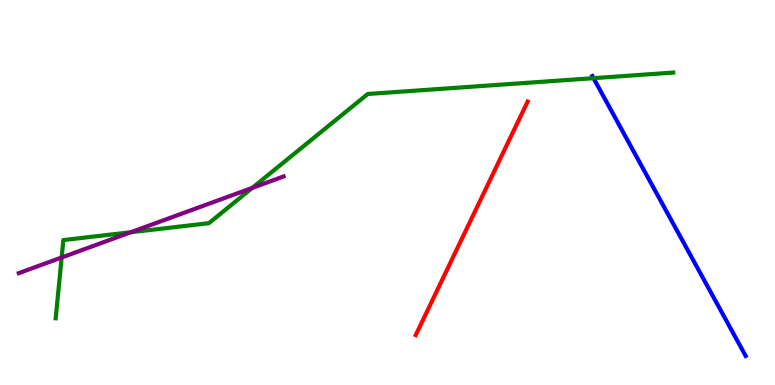[{'lines': ['blue', 'red'], 'intersections': []}, {'lines': ['green', 'red'], 'intersections': []}, {'lines': ['purple', 'red'], 'intersections': []}, {'lines': ['blue', 'green'], 'intersections': [{'x': 7.66, 'y': 7.97}]}, {'lines': ['blue', 'purple'], 'intersections': []}, {'lines': ['green', 'purple'], 'intersections': [{'x': 0.795, 'y': 3.31}, {'x': 1.69, 'y': 3.97}, {'x': 3.26, 'y': 5.12}]}]